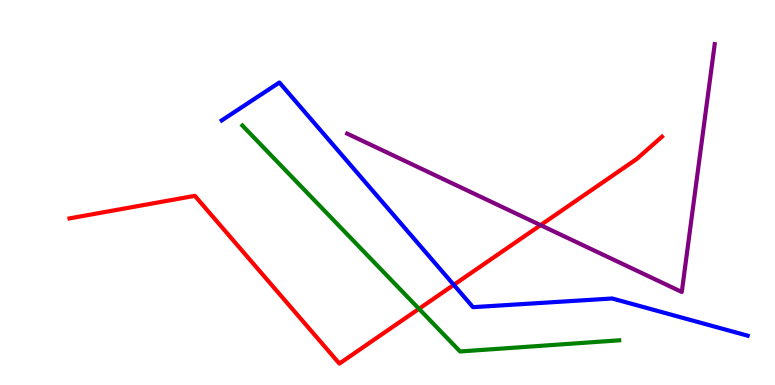[{'lines': ['blue', 'red'], 'intersections': [{'x': 5.86, 'y': 2.6}]}, {'lines': ['green', 'red'], 'intersections': [{'x': 5.41, 'y': 1.98}]}, {'lines': ['purple', 'red'], 'intersections': [{'x': 6.98, 'y': 4.15}]}, {'lines': ['blue', 'green'], 'intersections': []}, {'lines': ['blue', 'purple'], 'intersections': []}, {'lines': ['green', 'purple'], 'intersections': []}]